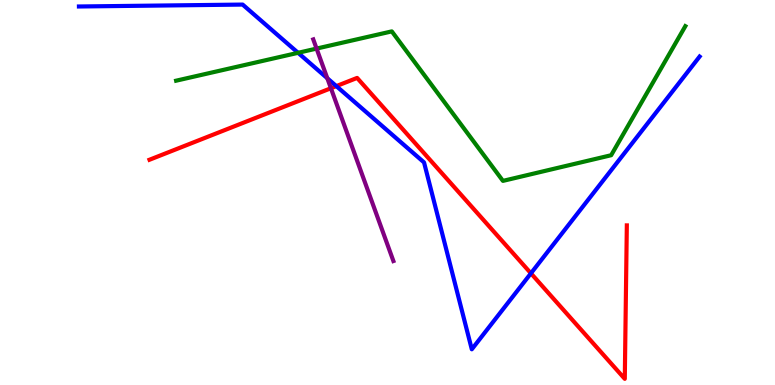[{'lines': ['blue', 'red'], 'intersections': [{'x': 4.34, 'y': 7.76}, {'x': 6.85, 'y': 2.9}]}, {'lines': ['green', 'red'], 'intersections': []}, {'lines': ['purple', 'red'], 'intersections': [{'x': 4.27, 'y': 7.71}]}, {'lines': ['blue', 'green'], 'intersections': [{'x': 3.85, 'y': 8.63}]}, {'lines': ['blue', 'purple'], 'intersections': [{'x': 4.22, 'y': 7.97}]}, {'lines': ['green', 'purple'], 'intersections': [{'x': 4.08, 'y': 8.74}]}]